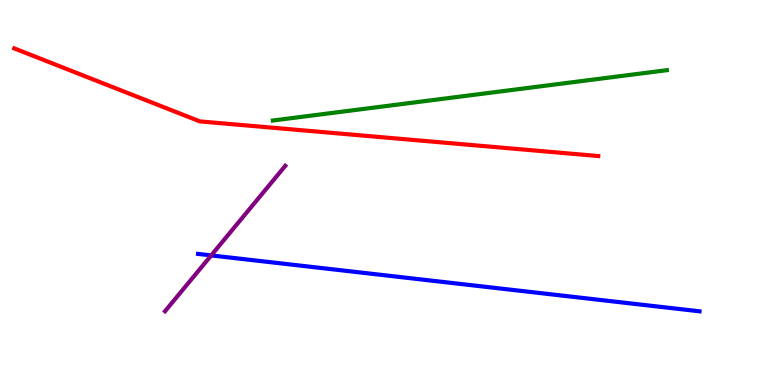[{'lines': ['blue', 'red'], 'intersections': []}, {'lines': ['green', 'red'], 'intersections': []}, {'lines': ['purple', 'red'], 'intersections': []}, {'lines': ['blue', 'green'], 'intersections': []}, {'lines': ['blue', 'purple'], 'intersections': [{'x': 2.73, 'y': 3.37}]}, {'lines': ['green', 'purple'], 'intersections': []}]